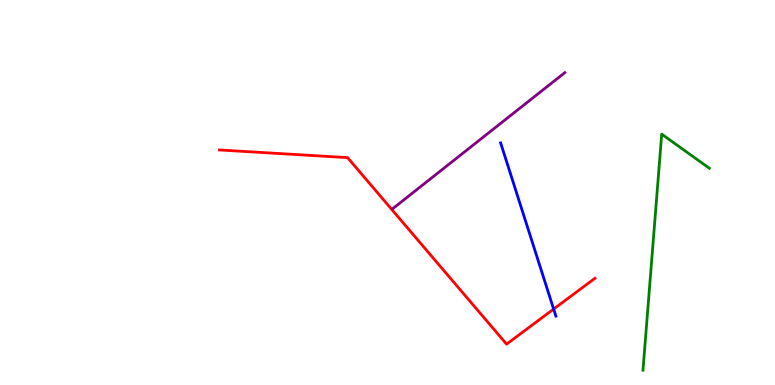[{'lines': ['blue', 'red'], 'intersections': [{'x': 7.14, 'y': 1.97}]}, {'lines': ['green', 'red'], 'intersections': []}, {'lines': ['purple', 'red'], 'intersections': []}, {'lines': ['blue', 'green'], 'intersections': []}, {'lines': ['blue', 'purple'], 'intersections': []}, {'lines': ['green', 'purple'], 'intersections': []}]